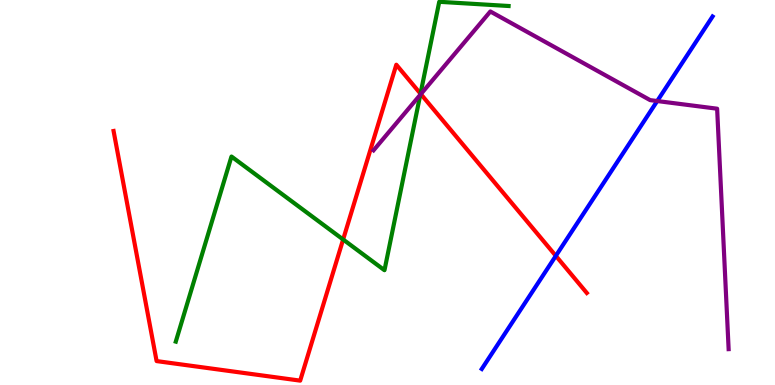[{'lines': ['blue', 'red'], 'intersections': [{'x': 7.17, 'y': 3.35}]}, {'lines': ['green', 'red'], 'intersections': [{'x': 4.43, 'y': 3.78}, {'x': 5.43, 'y': 7.57}]}, {'lines': ['purple', 'red'], 'intersections': [{'x': 5.43, 'y': 7.56}]}, {'lines': ['blue', 'green'], 'intersections': []}, {'lines': ['blue', 'purple'], 'intersections': [{'x': 8.48, 'y': 7.38}]}, {'lines': ['green', 'purple'], 'intersections': [{'x': 5.42, 'y': 7.54}]}]